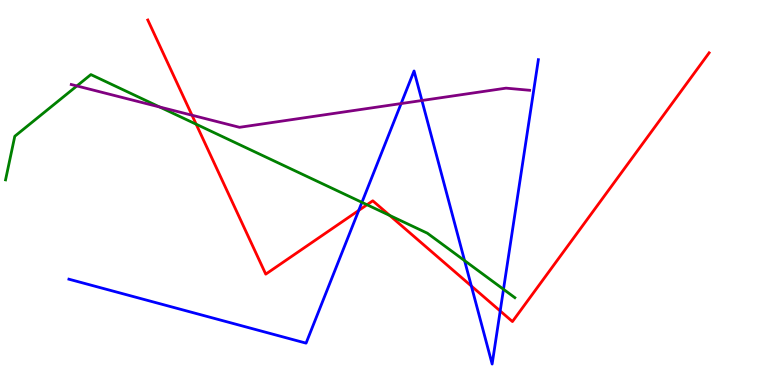[{'lines': ['blue', 'red'], 'intersections': [{'x': 4.63, 'y': 4.53}, {'x': 6.08, 'y': 2.57}, {'x': 6.45, 'y': 1.92}]}, {'lines': ['green', 'red'], 'intersections': [{'x': 2.53, 'y': 6.77}, {'x': 4.74, 'y': 4.68}, {'x': 5.03, 'y': 4.4}]}, {'lines': ['purple', 'red'], 'intersections': [{'x': 2.48, 'y': 7.01}]}, {'lines': ['blue', 'green'], 'intersections': [{'x': 4.67, 'y': 4.74}, {'x': 5.99, 'y': 3.23}, {'x': 6.5, 'y': 2.49}]}, {'lines': ['blue', 'purple'], 'intersections': [{'x': 5.18, 'y': 7.31}, {'x': 5.44, 'y': 7.39}]}, {'lines': ['green', 'purple'], 'intersections': [{'x': 0.992, 'y': 7.77}, {'x': 2.06, 'y': 7.22}]}]